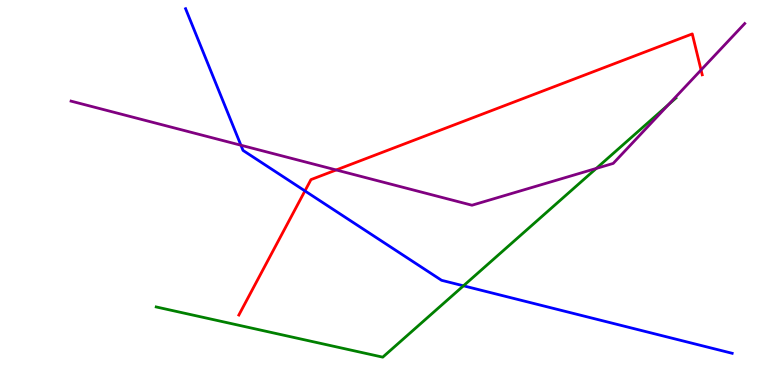[{'lines': ['blue', 'red'], 'intersections': [{'x': 3.93, 'y': 5.04}]}, {'lines': ['green', 'red'], 'intersections': []}, {'lines': ['purple', 'red'], 'intersections': [{'x': 4.34, 'y': 5.59}, {'x': 9.05, 'y': 8.18}]}, {'lines': ['blue', 'green'], 'intersections': [{'x': 5.98, 'y': 2.58}]}, {'lines': ['blue', 'purple'], 'intersections': [{'x': 3.11, 'y': 6.23}]}, {'lines': ['green', 'purple'], 'intersections': [{'x': 7.69, 'y': 5.63}, {'x': 8.63, 'y': 7.29}]}]